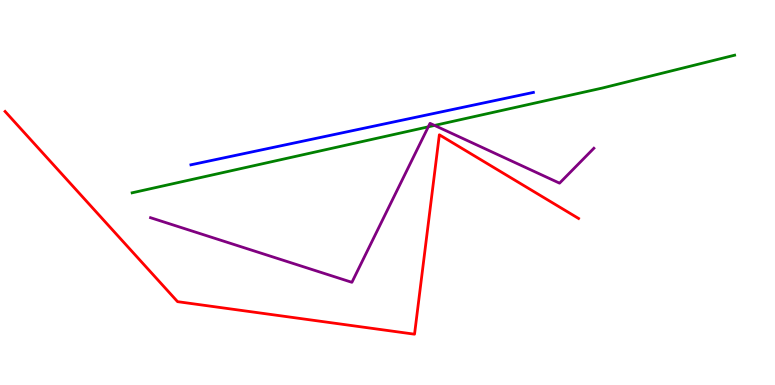[{'lines': ['blue', 'red'], 'intersections': []}, {'lines': ['green', 'red'], 'intersections': []}, {'lines': ['purple', 'red'], 'intersections': []}, {'lines': ['blue', 'green'], 'intersections': []}, {'lines': ['blue', 'purple'], 'intersections': []}, {'lines': ['green', 'purple'], 'intersections': [{'x': 5.53, 'y': 6.71}, {'x': 5.61, 'y': 6.74}]}]